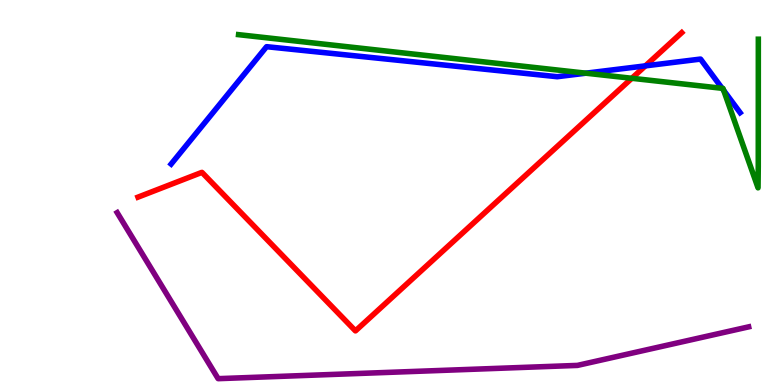[{'lines': ['blue', 'red'], 'intersections': [{'x': 8.33, 'y': 8.29}]}, {'lines': ['green', 'red'], 'intersections': [{'x': 8.15, 'y': 7.97}]}, {'lines': ['purple', 'red'], 'intersections': []}, {'lines': ['blue', 'green'], 'intersections': [{'x': 7.56, 'y': 8.1}, {'x': 9.32, 'y': 7.71}, {'x': 9.34, 'y': 7.65}]}, {'lines': ['blue', 'purple'], 'intersections': []}, {'lines': ['green', 'purple'], 'intersections': []}]